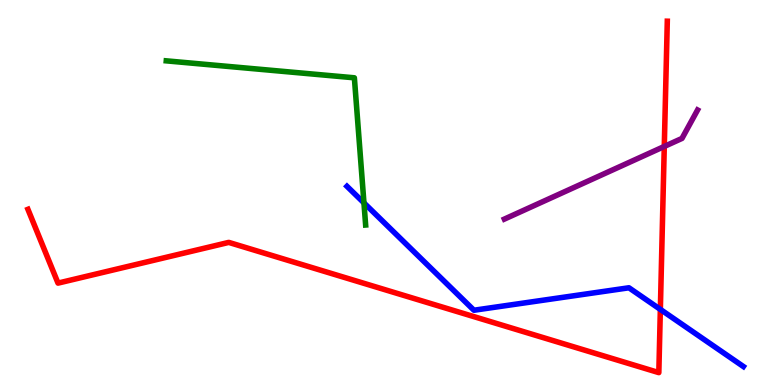[{'lines': ['blue', 'red'], 'intersections': [{'x': 8.52, 'y': 1.96}]}, {'lines': ['green', 'red'], 'intersections': []}, {'lines': ['purple', 'red'], 'intersections': [{'x': 8.57, 'y': 6.2}]}, {'lines': ['blue', 'green'], 'intersections': [{'x': 4.7, 'y': 4.73}]}, {'lines': ['blue', 'purple'], 'intersections': []}, {'lines': ['green', 'purple'], 'intersections': []}]